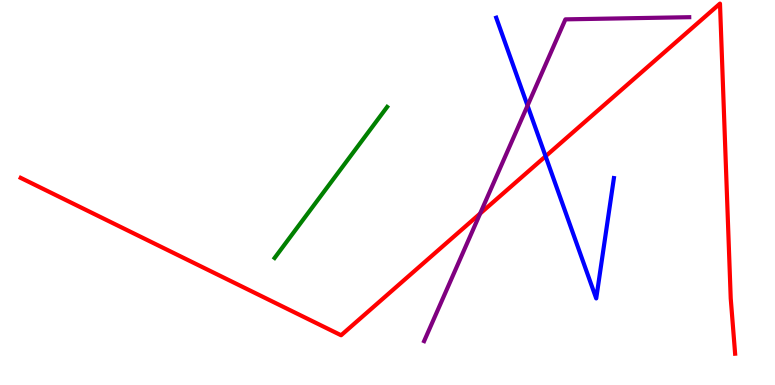[{'lines': ['blue', 'red'], 'intersections': [{'x': 7.04, 'y': 5.94}]}, {'lines': ['green', 'red'], 'intersections': []}, {'lines': ['purple', 'red'], 'intersections': [{'x': 6.2, 'y': 4.45}]}, {'lines': ['blue', 'green'], 'intersections': []}, {'lines': ['blue', 'purple'], 'intersections': [{'x': 6.81, 'y': 7.26}]}, {'lines': ['green', 'purple'], 'intersections': []}]